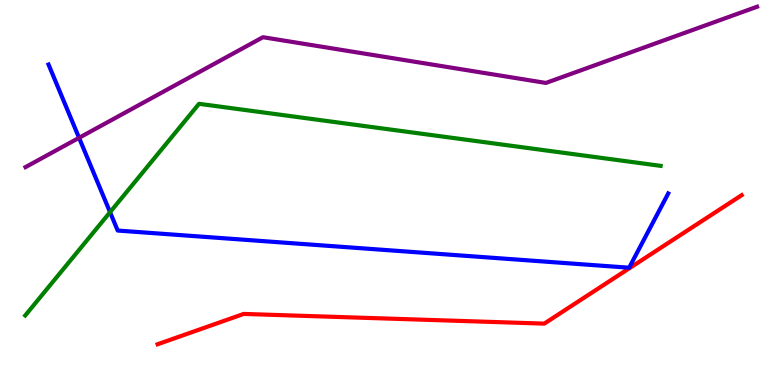[{'lines': ['blue', 'red'], 'intersections': []}, {'lines': ['green', 'red'], 'intersections': []}, {'lines': ['purple', 'red'], 'intersections': []}, {'lines': ['blue', 'green'], 'intersections': [{'x': 1.42, 'y': 4.49}]}, {'lines': ['blue', 'purple'], 'intersections': [{'x': 1.02, 'y': 6.42}]}, {'lines': ['green', 'purple'], 'intersections': []}]